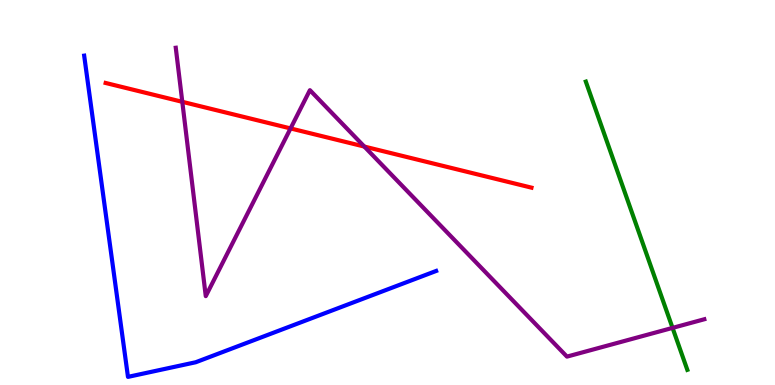[{'lines': ['blue', 'red'], 'intersections': []}, {'lines': ['green', 'red'], 'intersections': []}, {'lines': ['purple', 'red'], 'intersections': [{'x': 2.35, 'y': 7.36}, {'x': 3.75, 'y': 6.66}, {'x': 4.7, 'y': 6.19}]}, {'lines': ['blue', 'green'], 'intersections': []}, {'lines': ['blue', 'purple'], 'intersections': []}, {'lines': ['green', 'purple'], 'intersections': [{'x': 8.68, 'y': 1.48}]}]